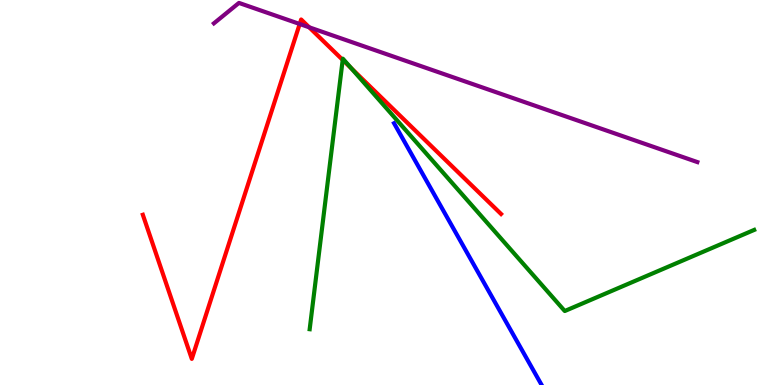[{'lines': ['blue', 'red'], 'intersections': []}, {'lines': ['green', 'red'], 'intersections': [{'x': 4.42, 'y': 8.44}, {'x': 4.53, 'y': 8.23}]}, {'lines': ['purple', 'red'], 'intersections': [{'x': 3.87, 'y': 9.38}, {'x': 3.99, 'y': 9.29}]}, {'lines': ['blue', 'green'], 'intersections': []}, {'lines': ['blue', 'purple'], 'intersections': []}, {'lines': ['green', 'purple'], 'intersections': []}]